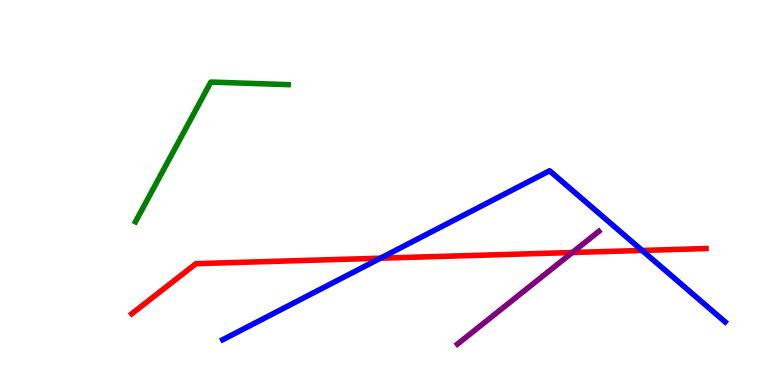[{'lines': ['blue', 'red'], 'intersections': [{'x': 4.91, 'y': 3.29}, {'x': 8.29, 'y': 3.49}]}, {'lines': ['green', 'red'], 'intersections': []}, {'lines': ['purple', 'red'], 'intersections': [{'x': 7.38, 'y': 3.44}]}, {'lines': ['blue', 'green'], 'intersections': []}, {'lines': ['blue', 'purple'], 'intersections': []}, {'lines': ['green', 'purple'], 'intersections': []}]